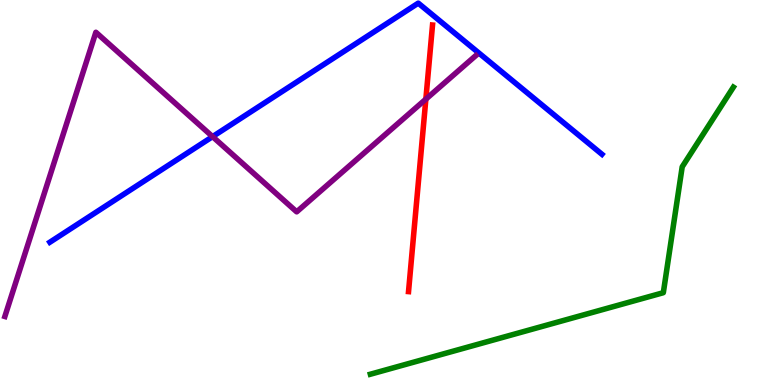[{'lines': ['blue', 'red'], 'intersections': []}, {'lines': ['green', 'red'], 'intersections': []}, {'lines': ['purple', 'red'], 'intersections': [{'x': 5.49, 'y': 7.42}]}, {'lines': ['blue', 'green'], 'intersections': []}, {'lines': ['blue', 'purple'], 'intersections': [{'x': 2.74, 'y': 6.45}]}, {'lines': ['green', 'purple'], 'intersections': []}]